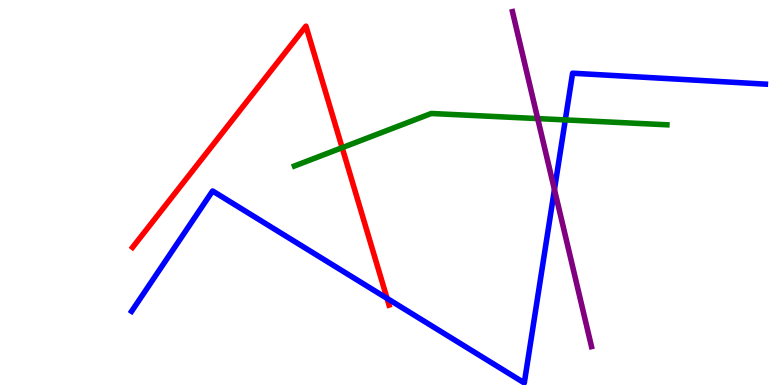[{'lines': ['blue', 'red'], 'intersections': [{'x': 4.99, 'y': 2.25}]}, {'lines': ['green', 'red'], 'intersections': [{'x': 4.41, 'y': 6.16}]}, {'lines': ['purple', 'red'], 'intersections': []}, {'lines': ['blue', 'green'], 'intersections': [{'x': 7.29, 'y': 6.89}]}, {'lines': ['blue', 'purple'], 'intersections': [{'x': 7.15, 'y': 5.08}]}, {'lines': ['green', 'purple'], 'intersections': [{'x': 6.94, 'y': 6.92}]}]